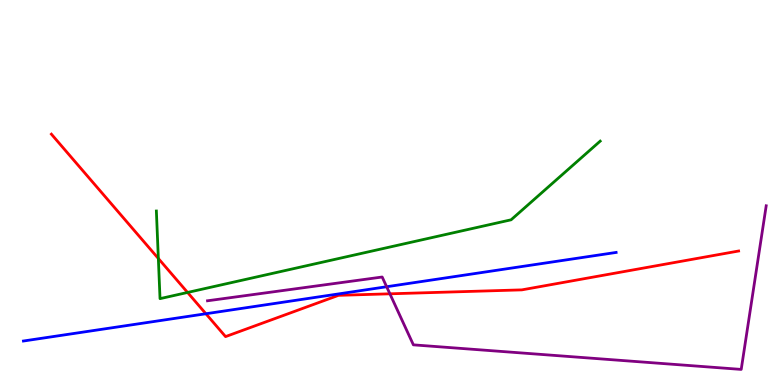[{'lines': ['blue', 'red'], 'intersections': [{'x': 2.66, 'y': 1.85}]}, {'lines': ['green', 'red'], 'intersections': [{'x': 2.04, 'y': 3.29}, {'x': 2.42, 'y': 2.4}]}, {'lines': ['purple', 'red'], 'intersections': [{'x': 5.03, 'y': 2.37}]}, {'lines': ['blue', 'green'], 'intersections': []}, {'lines': ['blue', 'purple'], 'intersections': [{'x': 4.99, 'y': 2.55}]}, {'lines': ['green', 'purple'], 'intersections': []}]